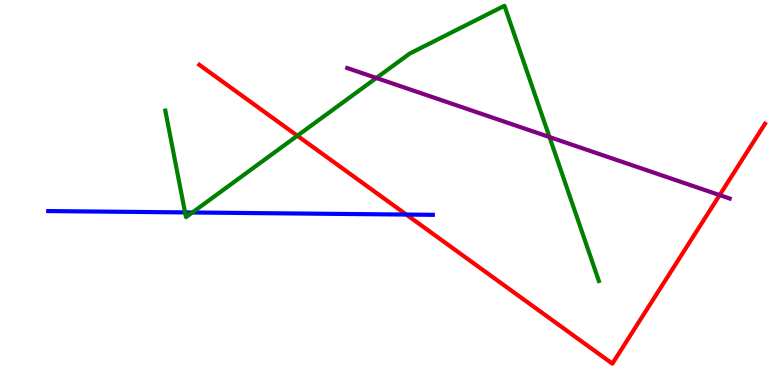[{'lines': ['blue', 'red'], 'intersections': [{'x': 5.24, 'y': 4.43}]}, {'lines': ['green', 'red'], 'intersections': [{'x': 3.84, 'y': 6.47}]}, {'lines': ['purple', 'red'], 'intersections': [{'x': 9.29, 'y': 4.93}]}, {'lines': ['blue', 'green'], 'intersections': [{'x': 2.39, 'y': 4.48}, {'x': 2.48, 'y': 4.48}]}, {'lines': ['blue', 'purple'], 'intersections': []}, {'lines': ['green', 'purple'], 'intersections': [{'x': 4.86, 'y': 7.97}, {'x': 7.09, 'y': 6.44}]}]